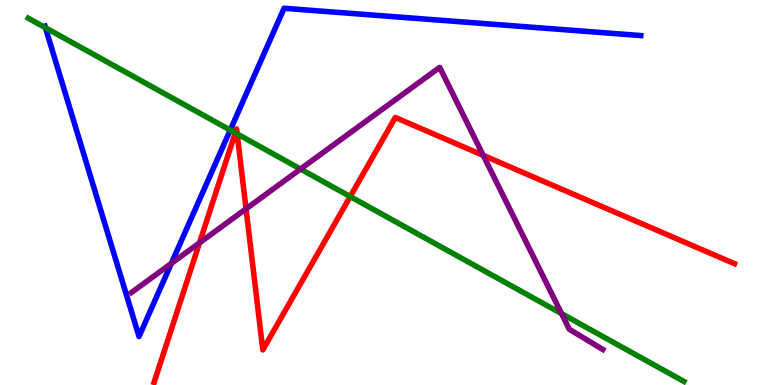[{'lines': ['blue', 'red'], 'intersections': []}, {'lines': ['green', 'red'], 'intersections': [{'x': 3.04, 'y': 6.55}, {'x': 3.06, 'y': 6.52}, {'x': 4.52, 'y': 4.89}]}, {'lines': ['purple', 'red'], 'intersections': [{'x': 2.57, 'y': 3.69}, {'x': 3.17, 'y': 4.58}, {'x': 6.24, 'y': 5.96}]}, {'lines': ['blue', 'green'], 'intersections': [{'x': 0.586, 'y': 9.28}, {'x': 2.97, 'y': 6.62}]}, {'lines': ['blue', 'purple'], 'intersections': [{'x': 2.21, 'y': 3.16}]}, {'lines': ['green', 'purple'], 'intersections': [{'x': 3.88, 'y': 5.61}, {'x': 7.25, 'y': 1.85}]}]